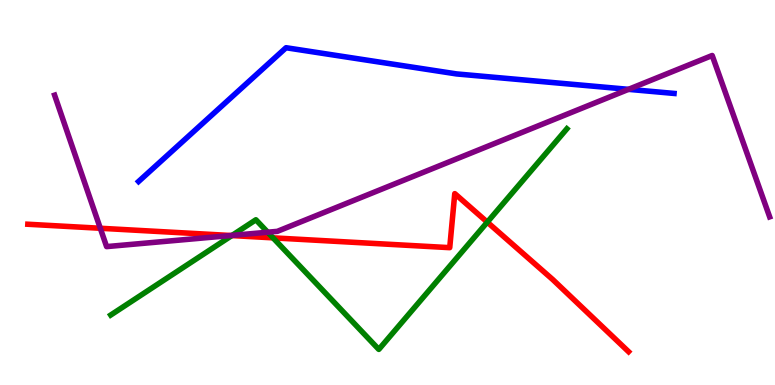[{'lines': ['blue', 'red'], 'intersections': []}, {'lines': ['green', 'red'], 'intersections': [{'x': 2.99, 'y': 3.88}, {'x': 3.52, 'y': 3.82}, {'x': 6.29, 'y': 4.23}]}, {'lines': ['purple', 'red'], 'intersections': [{'x': 1.29, 'y': 4.07}, {'x': 2.98, 'y': 3.88}]}, {'lines': ['blue', 'green'], 'intersections': []}, {'lines': ['blue', 'purple'], 'intersections': [{'x': 8.11, 'y': 7.68}]}, {'lines': ['green', 'purple'], 'intersections': [{'x': 2.99, 'y': 3.89}, {'x': 3.45, 'y': 3.97}]}]